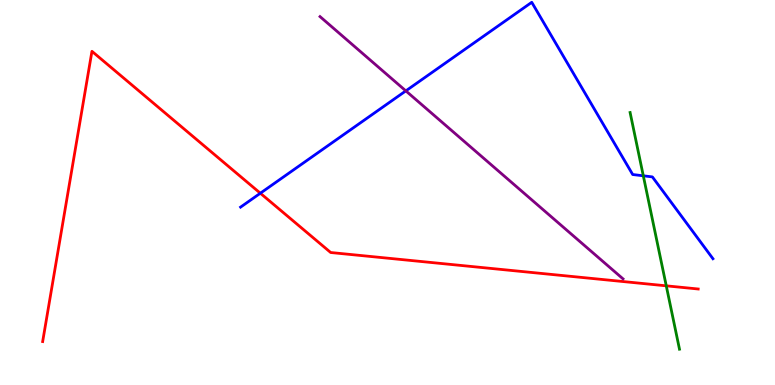[{'lines': ['blue', 'red'], 'intersections': [{'x': 3.36, 'y': 4.98}]}, {'lines': ['green', 'red'], 'intersections': [{'x': 8.6, 'y': 2.58}]}, {'lines': ['purple', 'red'], 'intersections': []}, {'lines': ['blue', 'green'], 'intersections': [{'x': 8.3, 'y': 5.43}]}, {'lines': ['blue', 'purple'], 'intersections': [{'x': 5.24, 'y': 7.64}]}, {'lines': ['green', 'purple'], 'intersections': []}]